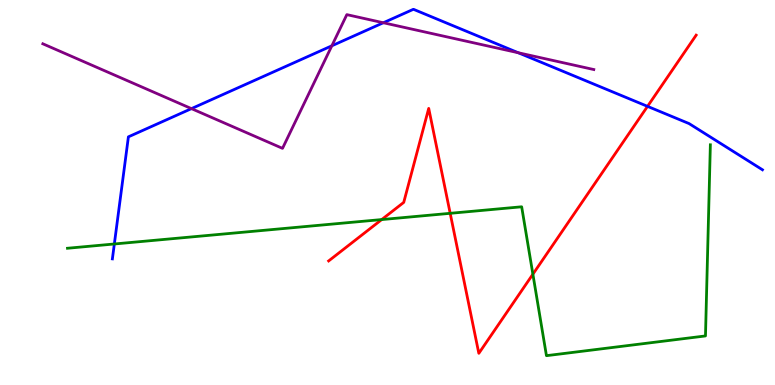[{'lines': ['blue', 'red'], 'intersections': [{'x': 8.36, 'y': 7.24}]}, {'lines': ['green', 'red'], 'intersections': [{'x': 4.93, 'y': 4.3}, {'x': 5.81, 'y': 4.46}, {'x': 6.88, 'y': 2.88}]}, {'lines': ['purple', 'red'], 'intersections': []}, {'lines': ['blue', 'green'], 'intersections': [{'x': 1.48, 'y': 3.66}]}, {'lines': ['blue', 'purple'], 'intersections': [{'x': 2.47, 'y': 7.18}, {'x': 4.28, 'y': 8.81}, {'x': 4.95, 'y': 9.41}, {'x': 6.69, 'y': 8.63}]}, {'lines': ['green', 'purple'], 'intersections': []}]